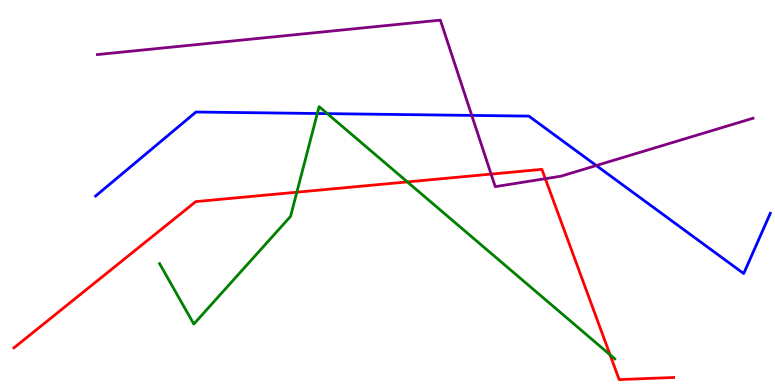[{'lines': ['blue', 'red'], 'intersections': []}, {'lines': ['green', 'red'], 'intersections': [{'x': 3.83, 'y': 5.01}, {'x': 5.26, 'y': 5.28}, {'x': 7.87, 'y': 0.784}]}, {'lines': ['purple', 'red'], 'intersections': [{'x': 6.34, 'y': 5.48}, {'x': 7.04, 'y': 5.36}]}, {'lines': ['blue', 'green'], 'intersections': [{'x': 4.09, 'y': 7.05}, {'x': 4.22, 'y': 7.05}]}, {'lines': ['blue', 'purple'], 'intersections': [{'x': 6.09, 'y': 7.0}, {'x': 7.69, 'y': 5.7}]}, {'lines': ['green', 'purple'], 'intersections': []}]